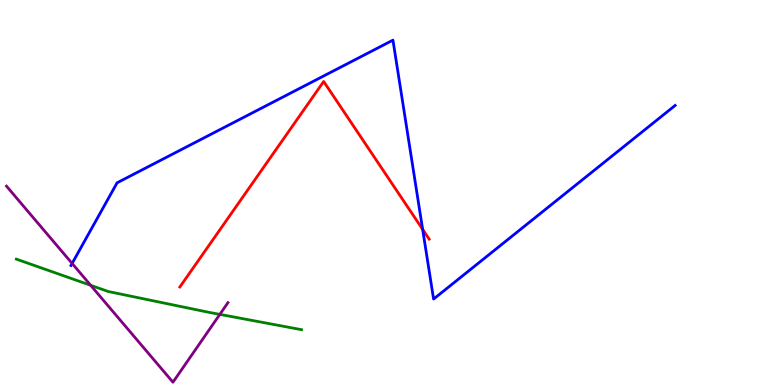[{'lines': ['blue', 'red'], 'intersections': [{'x': 5.45, 'y': 4.04}]}, {'lines': ['green', 'red'], 'intersections': []}, {'lines': ['purple', 'red'], 'intersections': []}, {'lines': ['blue', 'green'], 'intersections': []}, {'lines': ['blue', 'purple'], 'intersections': [{'x': 0.93, 'y': 3.16}]}, {'lines': ['green', 'purple'], 'intersections': [{'x': 1.17, 'y': 2.59}, {'x': 2.84, 'y': 1.83}]}]